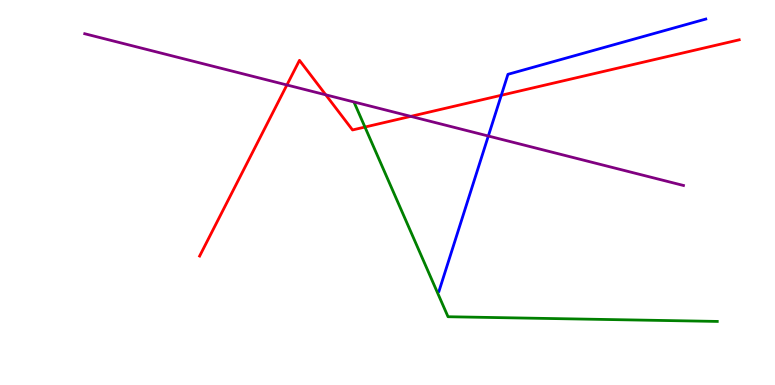[{'lines': ['blue', 'red'], 'intersections': [{'x': 6.47, 'y': 7.53}]}, {'lines': ['green', 'red'], 'intersections': [{'x': 4.71, 'y': 6.7}]}, {'lines': ['purple', 'red'], 'intersections': [{'x': 3.7, 'y': 7.79}, {'x': 4.2, 'y': 7.54}, {'x': 5.3, 'y': 6.98}]}, {'lines': ['blue', 'green'], 'intersections': []}, {'lines': ['blue', 'purple'], 'intersections': [{'x': 6.3, 'y': 6.47}]}, {'lines': ['green', 'purple'], 'intersections': []}]